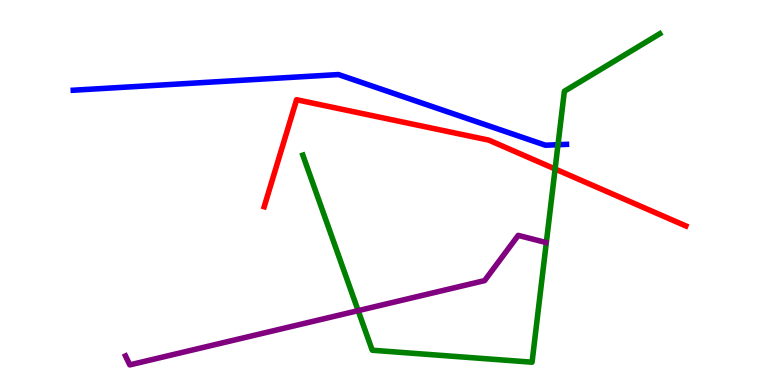[{'lines': ['blue', 'red'], 'intersections': []}, {'lines': ['green', 'red'], 'intersections': [{'x': 7.16, 'y': 5.61}]}, {'lines': ['purple', 'red'], 'intersections': []}, {'lines': ['blue', 'green'], 'intersections': [{'x': 7.2, 'y': 6.24}]}, {'lines': ['blue', 'purple'], 'intersections': []}, {'lines': ['green', 'purple'], 'intersections': [{'x': 4.62, 'y': 1.93}]}]